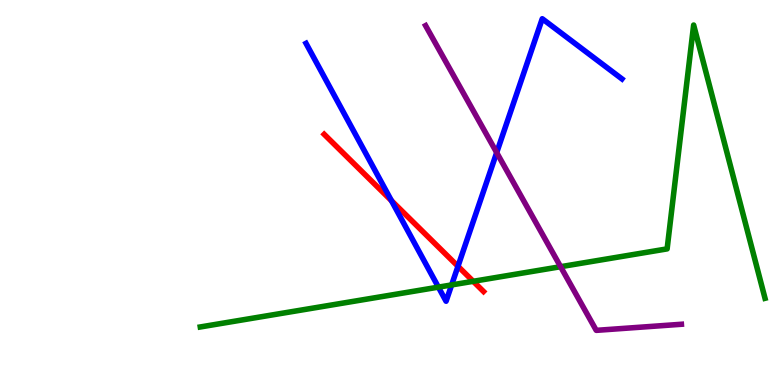[{'lines': ['blue', 'red'], 'intersections': [{'x': 5.05, 'y': 4.79}, {'x': 5.91, 'y': 3.08}]}, {'lines': ['green', 'red'], 'intersections': [{'x': 6.11, 'y': 2.69}]}, {'lines': ['purple', 'red'], 'intersections': []}, {'lines': ['blue', 'green'], 'intersections': [{'x': 5.66, 'y': 2.54}, {'x': 5.83, 'y': 2.6}]}, {'lines': ['blue', 'purple'], 'intersections': [{'x': 6.41, 'y': 6.04}]}, {'lines': ['green', 'purple'], 'intersections': [{'x': 7.23, 'y': 3.07}]}]